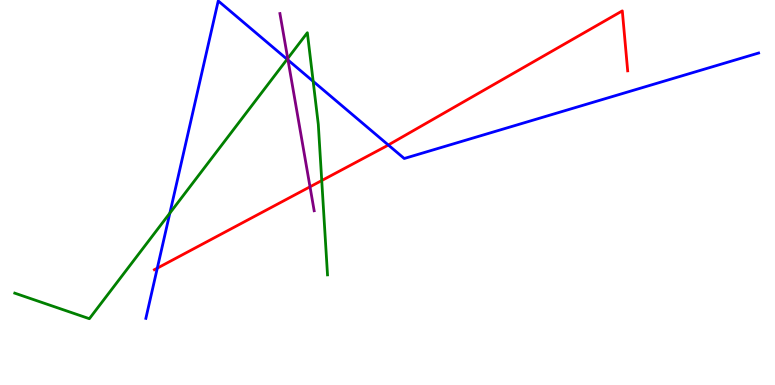[{'lines': ['blue', 'red'], 'intersections': [{'x': 2.03, 'y': 3.03}, {'x': 5.01, 'y': 6.23}]}, {'lines': ['green', 'red'], 'intersections': [{'x': 4.15, 'y': 5.31}]}, {'lines': ['purple', 'red'], 'intersections': [{'x': 4.0, 'y': 5.15}]}, {'lines': ['blue', 'green'], 'intersections': [{'x': 2.19, 'y': 4.46}, {'x': 3.7, 'y': 8.46}, {'x': 4.04, 'y': 7.89}]}, {'lines': ['blue', 'purple'], 'intersections': [{'x': 3.72, 'y': 8.44}]}, {'lines': ['green', 'purple'], 'intersections': [{'x': 3.71, 'y': 8.48}]}]